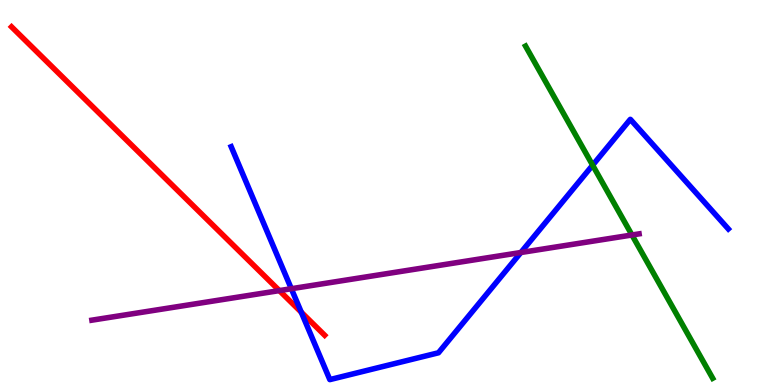[{'lines': ['blue', 'red'], 'intersections': [{'x': 3.89, 'y': 1.89}]}, {'lines': ['green', 'red'], 'intersections': []}, {'lines': ['purple', 'red'], 'intersections': [{'x': 3.6, 'y': 2.45}]}, {'lines': ['blue', 'green'], 'intersections': [{'x': 7.65, 'y': 5.71}]}, {'lines': ['blue', 'purple'], 'intersections': [{'x': 3.76, 'y': 2.5}, {'x': 6.72, 'y': 3.44}]}, {'lines': ['green', 'purple'], 'intersections': [{'x': 8.15, 'y': 3.9}]}]